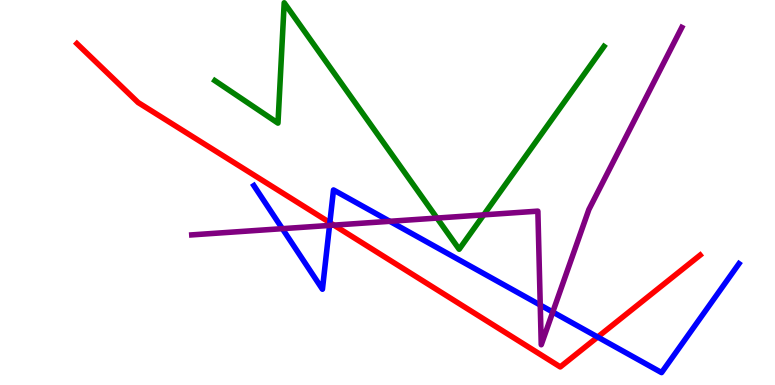[{'lines': ['blue', 'red'], 'intersections': [{'x': 4.26, 'y': 4.22}, {'x': 7.71, 'y': 1.25}]}, {'lines': ['green', 'red'], 'intersections': []}, {'lines': ['purple', 'red'], 'intersections': [{'x': 4.31, 'y': 4.15}]}, {'lines': ['blue', 'green'], 'intersections': []}, {'lines': ['blue', 'purple'], 'intersections': [{'x': 3.64, 'y': 4.06}, {'x': 4.25, 'y': 4.14}, {'x': 5.03, 'y': 4.25}, {'x': 6.97, 'y': 2.08}, {'x': 7.13, 'y': 1.9}]}, {'lines': ['green', 'purple'], 'intersections': [{'x': 5.64, 'y': 4.34}, {'x': 6.24, 'y': 4.42}]}]